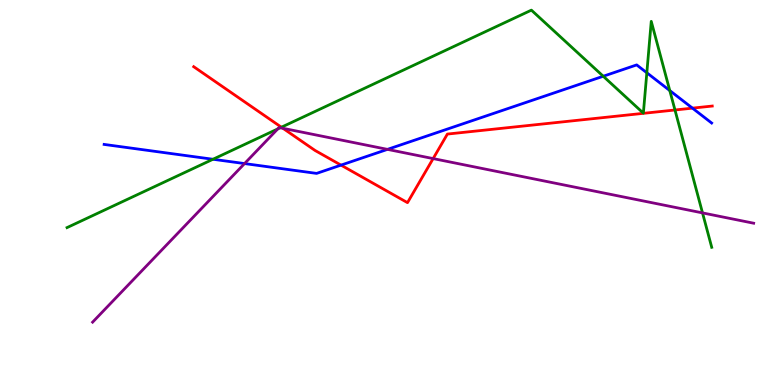[{'lines': ['blue', 'red'], 'intersections': [{'x': 4.4, 'y': 5.71}, {'x': 8.94, 'y': 7.19}]}, {'lines': ['green', 'red'], 'intersections': [{'x': 3.63, 'y': 6.7}, {'x': 8.71, 'y': 7.14}]}, {'lines': ['purple', 'red'], 'intersections': [{'x': 3.65, 'y': 6.67}, {'x': 5.59, 'y': 5.88}]}, {'lines': ['blue', 'green'], 'intersections': [{'x': 2.75, 'y': 5.86}, {'x': 7.78, 'y': 8.02}, {'x': 8.35, 'y': 8.11}, {'x': 8.64, 'y': 7.65}]}, {'lines': ['blue', 'purple'], 'intersections': [{'x': 3.16, 'y': 5.75}, {'x': 5.0, 'y': 6.12}]}, {'lines': ['green', 'purple'], 'intersections': [{'x': 3.58, 'y': 6.65}, {'x': 3.62, 'y': 6.68}, {'x': 9.06, 'y': 4.47}]}]